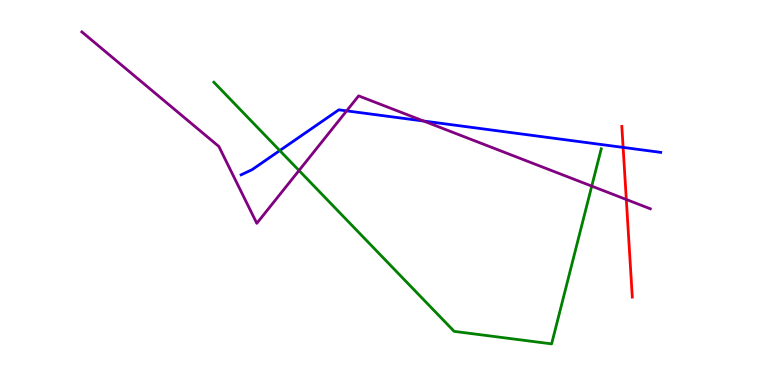[{'lines': ['blue', 'red'], 'intersections': [{'x': 8.04, 'y': 6.17}]}, {'lines': ['green', 'red'], 'intersections': []}, {'lines': ['purple', 'red'], 'intersections': [{'x': 8.08, 'y': 4.82}]}, {'lines': ['blue', 'green'], 'intersections': [{'x': 3.61, 'y': 6.09}]}, {'lines': ['blue', 'purple'], 'intersections': [{'x': 4.47, 'y': 7.12}, {'x': 5.47, 'y': 6.86}]}, {'lines': ['green', 'purple'], 'intersections': [{'x': 3.86, 'y': 5.57}, {'x': 7.64, 'y': 5.17}]}]